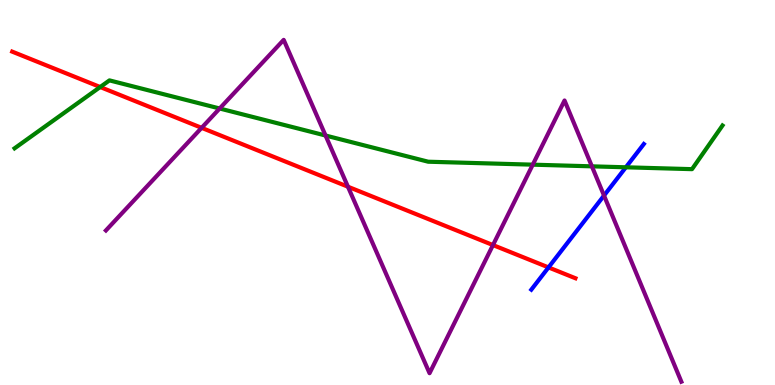[{'lines': ['blue', 'red'], 'intersections': [{'x': 7.08, 'y': 3.05}]}, {'lines': ['green', 'red'], 'intersections': [{'x': 1.29, 'y': 7.74}]}, {'lines': ['purple', 'red'], 'intersections': [{'x': 2.6, 'y': 6.68}, {'x': 4.49, 'y': 5.15}, {'x': 6.36, 'y': 3.63}]}, {'lines': ['blue', 'green'], 'intersections': [{'x': 8.08, 'y': 5.65}]}, {'lines': ['blue', 'purple'], 'intersections': [{'x': 7.79, 'y': 4.92}]}, {'lines': ['green', 'purple'], 'intersections': [{'x': 2.83, 'y': 7.18}, {'x': 4.2, 'y': 6.48}, {'x': 6.87, 'y': 5.72}, {'x': 7.64, 'y': 5.68}]}]